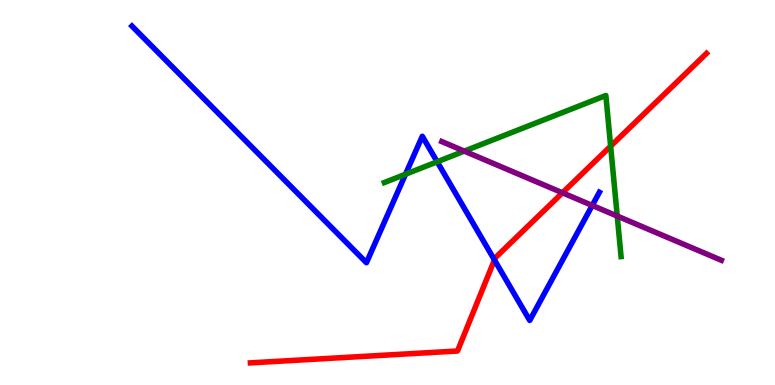[{'lines': ['blue', 'red'], 'intersections': [{'x': 6.38, 'y': 3.25}]}, {'lines': ['green', 'red'], 'intersections': [{'x': 7.88, 'y': 6.2}]}, {'lines': ['purple', 'red'], 'intersections': [{'x': 7.26, 'y': 4.99}]}, {'lines': ['blue', 'green'], 'intersections': [{'x': 5.23, 'y': 5.47}, {'x': 5.64, 'y': 5.8}]}, {'lines': ['blue', 'purple'], 'intersections': [{'x': 7.64, 'y': 4.66}]}, {'lines': ['green', 'purple'], 'intersections': [{'x': 5.99, 'y': 6.07}, {'x': 7.96, 'y': 4.39}]}]